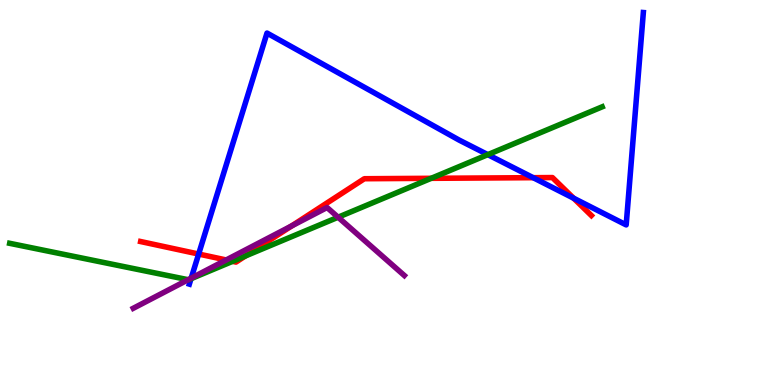[{'lines': ['blue', 'red'], 'intersections': [{'x': 2.56, 'y': 3.4}, {'x': 6.88, 'y': 5.38}, {'x': 7.4, 'y': 4.85}]}, {'lines': ['green', 'red'], 'intersections': [{'x': 3.0, 'y': 3.21}, {'x': 3.17, 'y': 3.35}, {'x': 5.56, 'y': 5.37}]}, {'lines': ['purple', 'red'], 'intersections': [{'x': 2.92, 'y': 3.25}, {'x': 3.76, 'y': 4.13}]}, {'lines': ['blue', 'green'], 'intersections': [{'x': 2.46, 'y': 2.76}, {'x': 6.29, 'y': 5.98}]}, {'lines': ['blue', 'purple'], 'intersections': [{'x': 2.47, 'y': 2.78}]}, {'lines': ['green', 'purple'], 'intersections': [{'x': 2.43, 'y': 2.73}, {'x': 4.36, 'y': 4.36}]}]